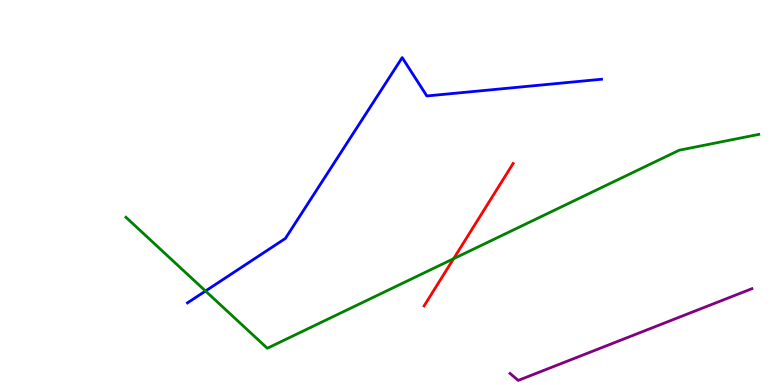[{'lines': ['blue', 'red'], 'intersections': []}, {'lines': ['green', 'red'], 'intersections': [{'x': 5.85, 'y': 3.28}]}, {'lines': ['purple', 'red'], 'intersections': []}, {'lines': ['blue', 'green'], 'intersections': [{'x': 2.65, 'y': 2.44}]}, {'lines': ['blue', 'purple'], 'intersections': []}, {'lines': ['green', 'purple'], 'intersections': []}]